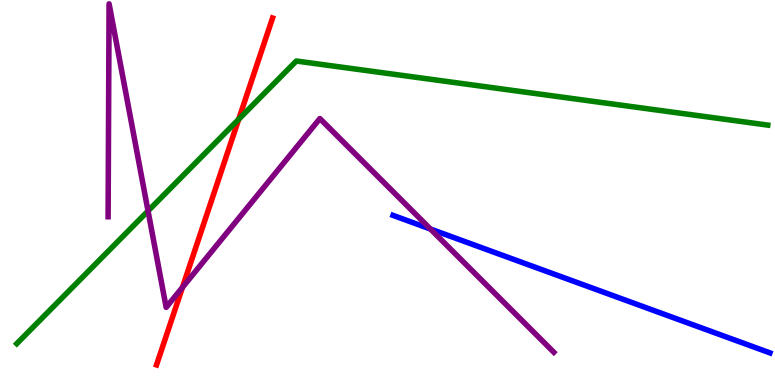[{'lines': ['blue', 'red'], 'intersections': []}, {'lines': ['green', 'red'], 'intersections': [{'x': 3.08, 'y': 6.9}]}, {'lines': ['purple', 'red'], 'intersections': [{'x': 2.35, 'y': 2.54}]}, {'lines': ['blue', 'green'], 'intersections': []}, {'lines': ['blue', 'purple'], 'intersections': [{'x': 5.55, 'y': 4.05}]}, {'lines': ['green', 'purple'], 'intersections': [{'x': 1.91, 'y': 4.52}]}]